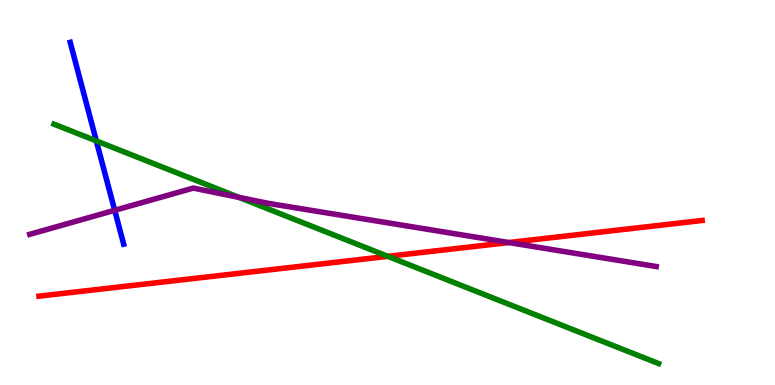[{'lines': ['blue', 'red'], 'intersections': []}, {'lines': ['green', 'red'], 'intersections': [{'x': 5.0, 'y': 3.34}]}, {'lines': ['purple', 'red'], 'intersections': [{'x': 6.57, 'y': 3.7}]}, {'lines': ['blue', 'green'], 'intersections': [{'x': 1.24, 'y': 6.34}]}, {'lines': ['blue', 'purple'], 'intersections': [{'x': 1.48, 'y': 4.54}]}, {'lines': ['green', 'purple'], 'intersections': [{'x': 3.08, 'y': 4.87}]}]